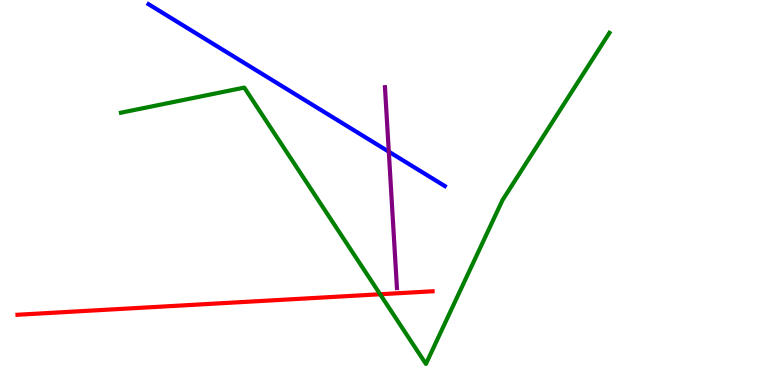[{'lines': ['blue', 'red'], 'intersections': []}, {'lines': ['green', 'red'], 'intersections': [{'x': 4.9, 'y': 2.36}]}, {'lines': ['purple', 'red'], 'intersections': []}, {'lines': ['blue', 'green'], 'intersections': []}, {'lines': ['blue', 'purple'], 'intersections': [{'x': 5.02, 'y': 6.06}]}, {'lines': ['green', 'purple'], 'intersections': []}]